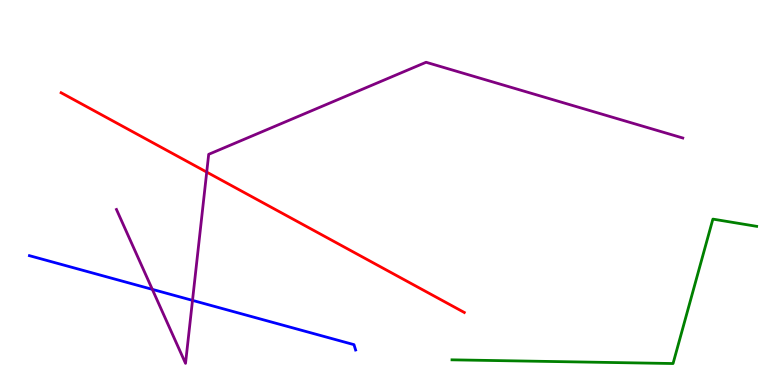[{'lines': ['blue', 'red'], 'intersections': []}, {'lines': ['green', 'red'], 'intersections': []}, {'lines': ['purple', 'red'], 'intersections': [{'x': 2.67, 'y': 5.53}]}, {'lines': ['blue', 'green'], 'intersections': []}, {'lines': ['blue', 'purple'], 'intersections': [{'x': 1.97, 'y': 2.48}, {'x': 2.48, 'y': 2.2}]}, {'lines': ['green', 'purple'], 'intersections': []}]